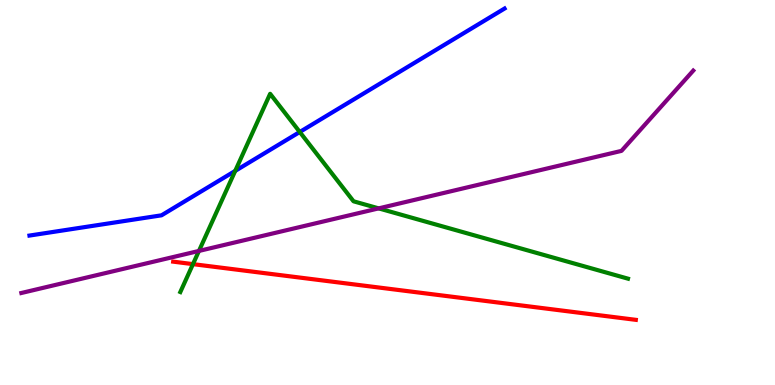[{'lines': ['blue', 'red'], 'intersections': []}, {'lines': ['green', 'red'], 'intersections': [{'x': 2.49, 'y': 3.14}]}, {'lines': ['purple', 'red'], 'intersections': []}, {'lines': ['blue', 'green'], 'intersections': [{'x': 3.03, 'y': 5.56}, {'x': 3.87, 'y': 6.57}]}, {'lines': ['blue', 'purple'], 'intersections': []}, {'lines': ['green', 'purple'], 'intersections': [{'x': 2.57, 'y': 3.48}, {'x': 4.89, 'y': 4.59}]}]